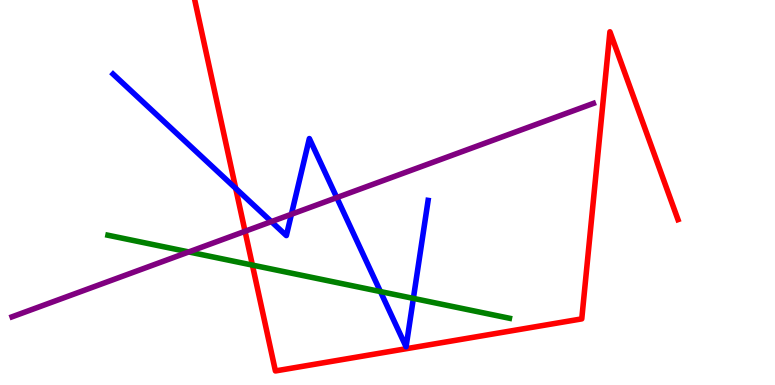[{'lines': ['blue', 'red'], 'intersections': [{'x': 3.04, 'y': 5.11}]}, {'lines': ['green', 'red'], 'intersections': [{'x': 3.26, 'y': 3.11}]}, {'lines': ['purple', 'red'], 'intersections': [{'x': 3.16, 'y': 3.99}]}, {'lines': ['blue', 'green'], 'intersections': [{'x': 4.91, 'y': 2.43}, {'x': 5.33, 'y': 2.25}]}, {'lines': ['blue', 'purple'], 'intersections': [{'x': 3.5, 'y': 4.24}, {'x': 3.76, 'y': 4.43}, {'x': 4.35, 'y': 4.87}]}, {'lines': ['green', 'purple'], 'intersections': [{'x': 2.44, 'y': 3.46}]}]